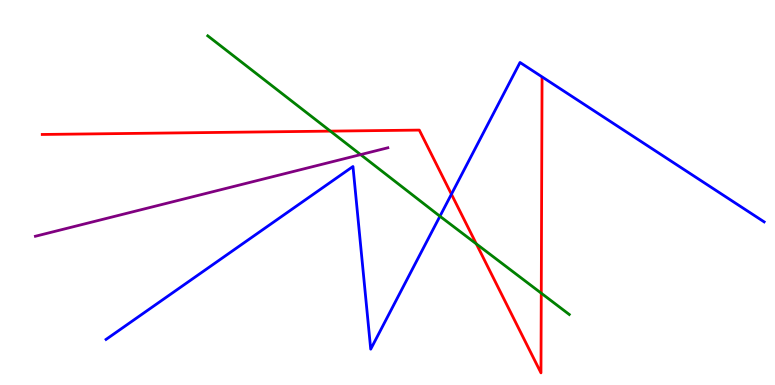[{'lines': ['blue', 'red'], 'intersections': [{'x': 5.82, 'y': 4.96}]}, {'lines': ['green', 'red'], 'intersections': [{'x': 4.26, 'y': 6.59}, {'x': 6.15, 'y': 3.67}, {'x': 6.98, 'y': 2.38}]}, {'lines': ['purple', 'red'], 'intersections': []}, {'lines': ['blue', 'green'], 'intersections': [{'x': 5.68, 'y': 4.38}]}, {'lines': ['blue', 'purple'], 'intersections': []}, {'lines': ['green', 'purple'], 'intersections': [{'x': 4.65, 'y': 5.98}]}]